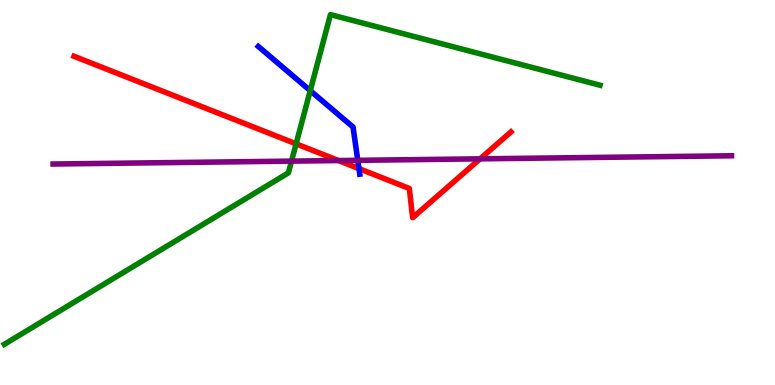[{'lines': ['blue', 'red'], 'intersections': [{'x': 4.63, 'y': 5.62}]}, {'lines': ['green', 'red'], 'intersections': [{'x': 3.82, 'y': 6.26}]}, {'lines': ['purple', 'red'], 'intersections': [{'x': 4.37, 'y': 5.83}, {'x': 6.19, 'y': 5.87}]}, {'lines': ['blue', 'green'], 'intersections': [{'x': 4.0, 'y': 7.65}]}, {'lines': ['blue', 'purple'], 'intersections': [{'x': 4.62, 'y': 5.84}]}, {'lines': ['green', 'purple'], 'intersections': [{'x': 3.76, 'y': 5.81}]}]